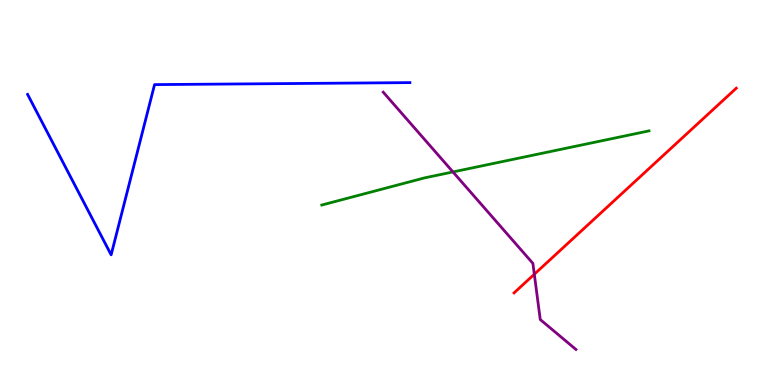[{'lines': ['blue', 'red'], 'intersections': []}, {'lines': ['green', 'red'], 'intersections': []}, {'lines': ['purple', 'red'], 'intersections': [{'x': 6.89, 'y': 2.88}]}, {'lines': ['blue', 'green'], 'intersections': []}, {'lines': ['blue', 'purple'], 'intersections': []}, {'lines': ['green', 'purple'], 'intersections': [{'x': 5.84, 'y': 5.53}]}]